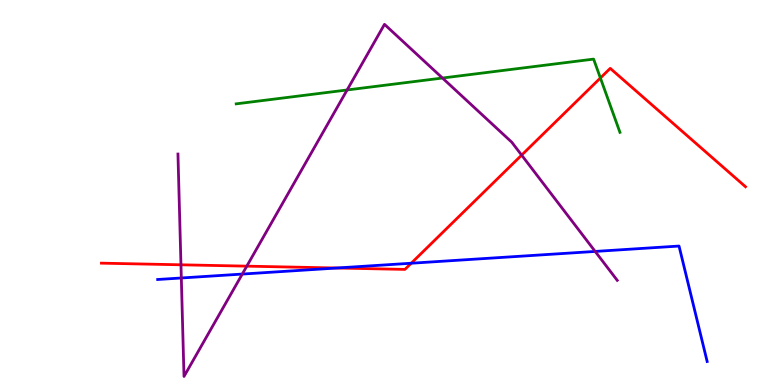[{'lines': ['blue', 'red'], 'intersections': [{'x': 4.35, 'y': 3.04}, {'x': 5.31, 'y': 3.16}]}, {'lines': ['green', 'red'], 'intersections': [{'x': 7.75, 'y': 7.97}]}, {'lines': ['purple', 'red'], 'intersections': [{'x': 2.34, 'y': 3.12}, {'x': 3.18, 'y': 3.09}, {'x': 6.73, 'y': 5.97}]}, {'lines': ['blue', 'green'], 'intersections': []}, {'lines': ['blue', 'purple'], 'intersections': [{'x': 2.34, 'y': 2.78}, {'x': 3.13, 'y': 2.88}, {'x': 7.68, 'y': 3.47}]}, {'lines': ['green', 'purple'], 'intersections': [{'x': 4.48, 'y': 7.66}, {'x': 5.71, 'y': 7.97}]}]